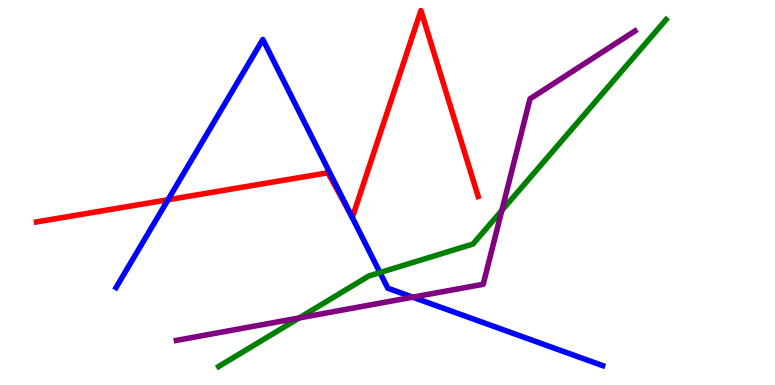[{'lines': ['blue', 'red'], 'intersections': [{'x': 2.17, 'y': 4.81}, {'x': 4.53, 'y': 4.42}]}, {'lines': ['green', 'red'], 'intersections': []}, {'lines': ['purple', 'red'], 'intersections': []}, {'lines': ['blue', 'green'], 'intersections': [{'x': 4.9, 'y': 2.92}]}, {'lines': ['blue', 'purple'], 'intersections': [{'x': 5.33, 'y': 2.28}]}, {'lines': ['green', 'purple'], 'intersections': [{'x': 3.86, 'y': 1.74}, {'x': 6.48, 'y': 4.53}]}]